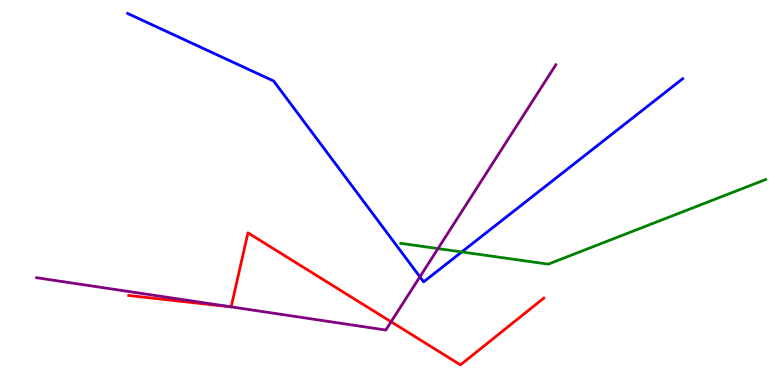[{'lines': ['blue', 'red'], 'intersections': []}, {'lines': ['green', 'red'], 'intersections': []}, {'lines': ['purple', 'red'], 'intersections': [{'x': 2.98, 'y': 2.03}, {'x': 5.05, 'y': 1.64}]}, {'lines': ['blue', 'green'], 'intersections': [{'x': 5.96, 'y': 3.46}]}, {'lines': ['blue', 'purple'], 'intersections': [{'x': 5.42, 'y': 2.81}]}, {'lines': ['green', 'purple'], 'intersections': [{'x': 5.65, 'y': 3.54}]}]